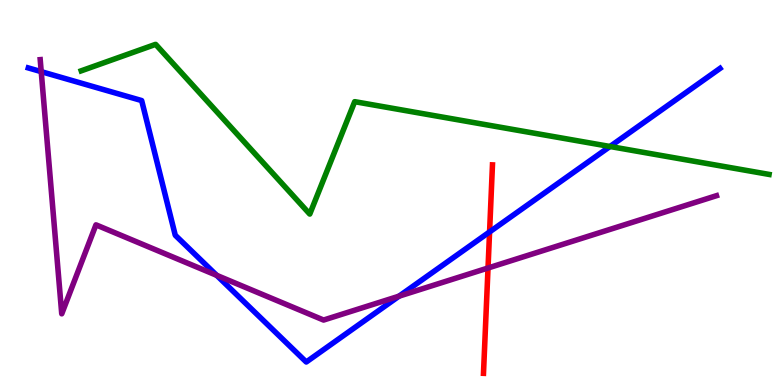[{'lines': ['blue', 'red'], 'intersections': [{'x': 6.32, 'y': 3.98}]}, {'lines': ['green', 'red'], 'intersections': []}, {'lines': ['purple', 'red'], 'intersections': [{'x': 6.3, 'y': 3.04}]}, {'lines': ['blue', 'green'], 'intersections': [{'x': 7.87, 'y': 6.2}]}, {'lines': ['blue', 'purple'], 'intersections': [{'x': 0.532, 'y': 8.14}, {'x': 2.8, 'y': 2.85}, {'x': 5.15, 'y': 2.31}]}, {'lines': ['green', 'purple'], 'intersections': []}]